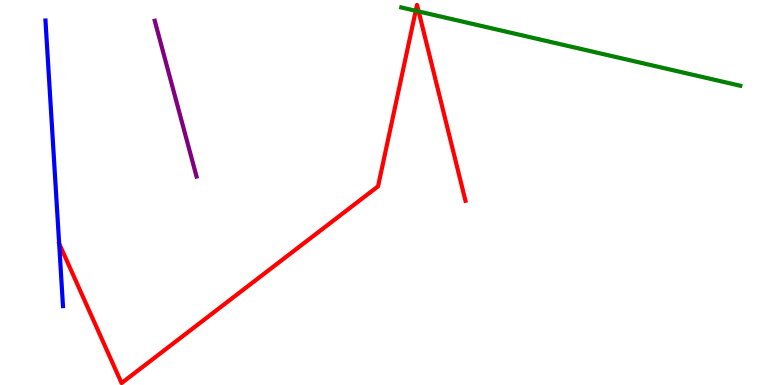[{'lines': ['blue', 'red'], 'intersections': [{'x': 0.763, 'y': 3.67}]}, {'lines': ['green', 'red'], 'intersections': [{'x': 5.36, 'y': 9.72}, {'x': 5.4, 'y': 9.7}]}, {'lines': ['purple', 'red'], 'intersections': []}, {'lines': ['blue', 'green'], 'intersections': []}, {'lines': ['blue', 'purple'], 'intersections': []}, {'lines': ['green', 'purple'], 'intersections': []}]